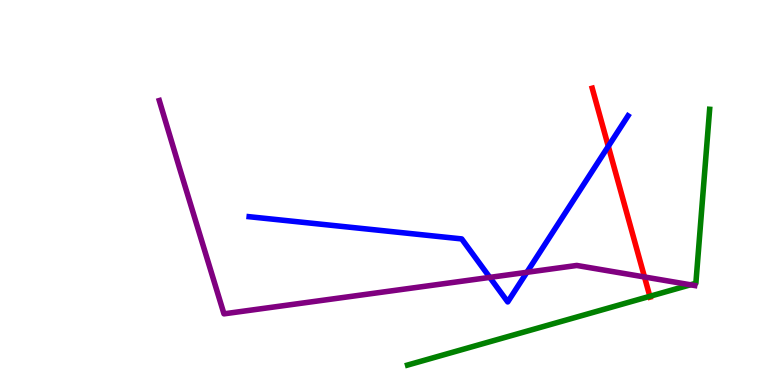[{'lines': ['blue', 'red'], 'intersections': [{'x': 7.85, 'y': 6.2}]}, {'lines': ['green', 'red'], 'intersections': [{'x': 8.39, 'y': 2.3}]}, {'lines': ['purple', 'red'], 'intersections': [{'x': 8.32, 'y': 2.81}]}, {'lines': ['blue', 'green'], 'intersections': []}, {'lines': ['blue', 'purple'], 'intersections': [{'x': 6.32, 'y': 2.8}, {'x': 6.8, 'y': 2.93}]}, {'lines': ['green', 'purple'], 'intersections': [{'x': 8.91, 'y': 2.6}]}]